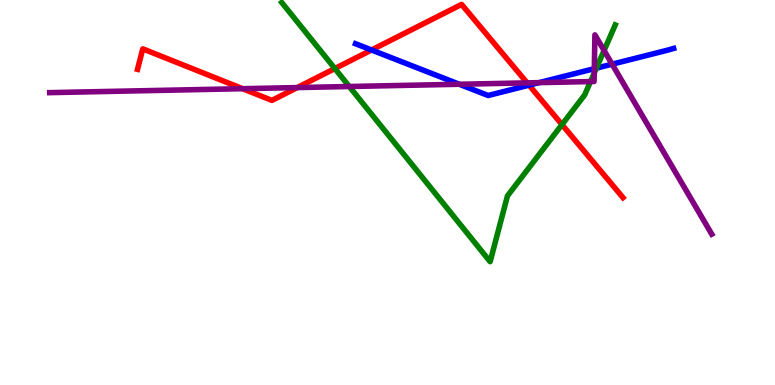[{'lines': ['blue', 'red'], 'intersections': [{'x': 4.79, 'y': 8.7}, {'x': 6.83, 'y': 7.79}]}, {'lines': ['green', 'red'], 'intersections': [{'x': 4.32, 'y': 8.22}, {'x': 7.25, 'y': 6.76}]}, {'lines': ['purple', 'red'], 'intersections': [{'x': 3.13, 'y': 7.7}, {'x': 3.84, 'y': 7.73}, {'x': 6.8, 'y': 7.85}]}, {'lines': ['blue', 'green'], 'intersections': [{'x': 7.69, 'y': 8.23}]}, {'lines': ['blue', 'purple'], 'intersections': [{'x': 5.93, 'y': 7.81}, {'x': 6.96, 'y': 7.85}, {'x': 7.67, 'y': 8.22}, {'x': 7.9, 'y': 8.33}]}, {'lines': ['green', 'purple'], 'intersections': [{'x': 4.51, 'y': 7.75}, {'x': 7.62, 'y': 7.88}, {'x': 7.67, 'y': 8.1}, {'x': 7.79, 'y': 8.69}]}]